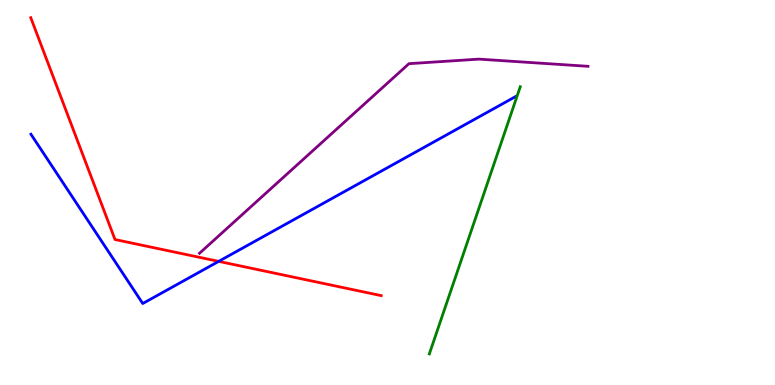[{'lines': ['blue', 'red'], 'intersections': [{'x': 2.82, 'y': 3.21}]}, {'lines': ['green', 'red'], 'intersections': []}, {'lines': ['purple', 'red'], 'intersections': []}, {'lines': ['blue', 'green'], 'intersections': []}, {'lines': ['blue', 'purple'], 'intersections': []}, {'lines': ['green', 'purple'], 'intersections': []}]